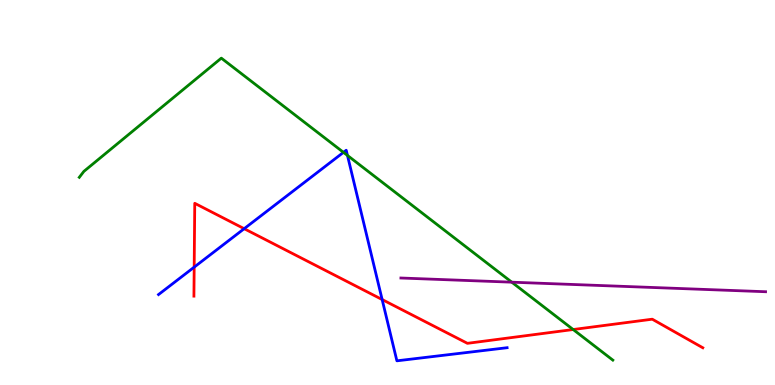[{'lines': ['blue', 'red'], 'intersections': [{'x': 2.51, 'y': 3.06}, {'x': 3.15, 'y': 4.06}, {'x': 4.93, 'y': 2.22}]}, {'lines': ['green', 'red'], 'intersections': [{'x': 7.4, 'y': 1.44}]}, {'lines': ['purple', 'red'], 'intersections': []}, {'lines': ['blue', 'green'], 'intersections': [{'x': 4.43, 'y': 6.04}, {'x': 4.48, 'y': 5.96}]}, {'lines': ['blue', 'purple'], 'intersections': []}, {'lines': ['green', 'purple'], 'intersections': [{'x': 6.6, 'y': 2.67}]}]